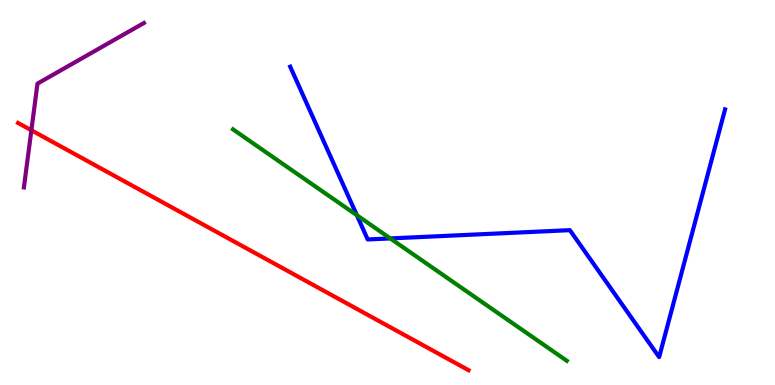[{'lines': ['blue', 'red'], 'intersections': []}, {'lines': ['green', 'red'], 'intersections': []}, {'lines': ['purple', 'red'], 'intersections': [{'x': 0.405, 'y': 6.62}]}, {'lines': ['blue', 'green'], 'intersections': [{'x': 4.6, 'y': 4.41}, {'x': 5.04, 'y': 3.81}]}, {'lines': ['blue', 'purple'], 'intersections': []}, {'lines': ['green', 'purple'], 'intersections': []}]